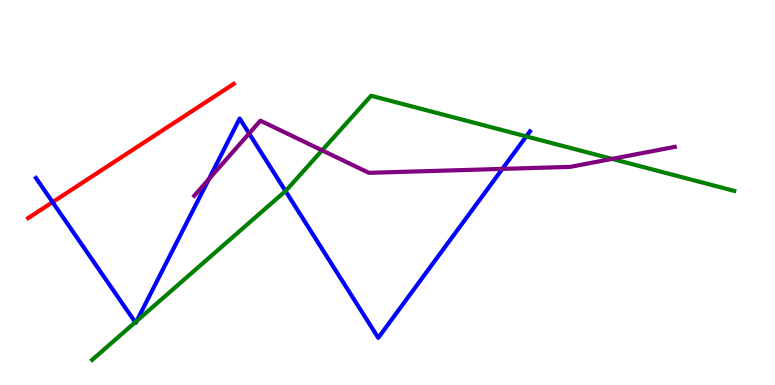[{'lines': ['blue', 'red'], 'intersections': [{'x': 0.679, 'y': 4.75}]}, {'lines': ['green', 'red'], 'intersections': []}, {'lines': ['purple', 'red'], 'intersections': []}, {'lines': ['blue', 'green'], 'intersections': [{'x': 1.75, 'y': 1.63}, {'x': 1.76, 'y': 1.66}, {'x': 3.68, 'y': 5.04}, {'x': 6.79, 'y': 6.46}]}, {'lines': ['blue', 'purple'], 'intersections': [{'x': 2.69, 'y': 5.34}, {'x': 3.21, 'y': 6.53}, {'x': 6.48, 'y': 5.61}]}, {'lines': ['green', 'purple'], 'intersections': [{'x': 4.16, 'y': 6.1}, {'x': 7.9, 'y': 5.87}]}]